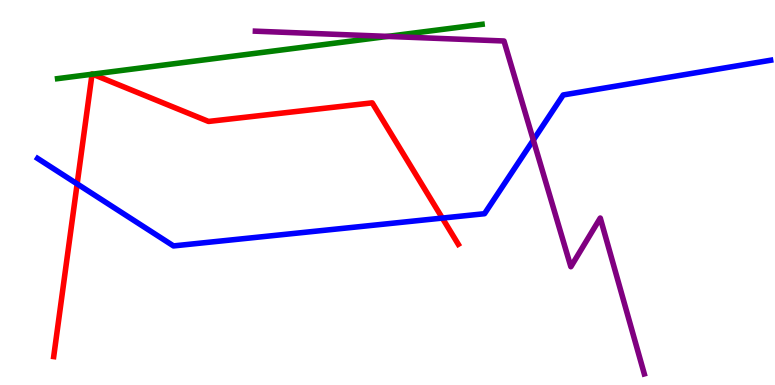[{'lines': ['blue', 'red'], 'intersections': [{'x': 0.995, 'y': 5.22}, {'x': 5.71, 'y': 4.34}]}, {'lines': ['green', 'red'], 'intersections': [{'x': 1.19, 'y': 8.07}, {'x': 1.19, 'y': 8.07}]}, {'lines': ['purple', 'red'], 'intersections': []}, {'lines': ['blue', 'green'], 'intersections': []}, {'lines': ['blue', 'purple'], 'intersections': [{'x': 6.88, 'y': 6.36}]}, {'lines': ['green', 'purple'], 'intersections': [{'x': 5.0, 'y': 9.05}]}]